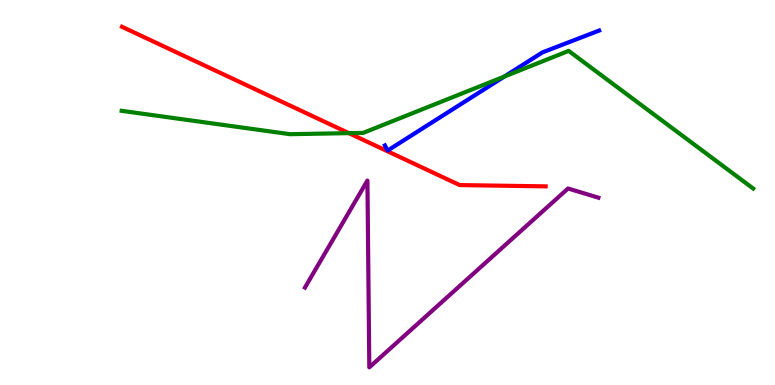[{'lines': ['blue', 'red'], 'intersections': []}, {'lines': ['green', 'red'], 'intersections': [{'x': 4.5, 'y': 6.54}]}, {'lines': ['purple', 'red'], 'intersections': []}, {'lines': ['blue', 'green'], 'intersections': [{'x': 6.51, 'y': 8.01}]}, {'lines': ['blue', 'purple'], 'intersections': []}, {'lines': ['green', 'purple'], 'intersections': []}]